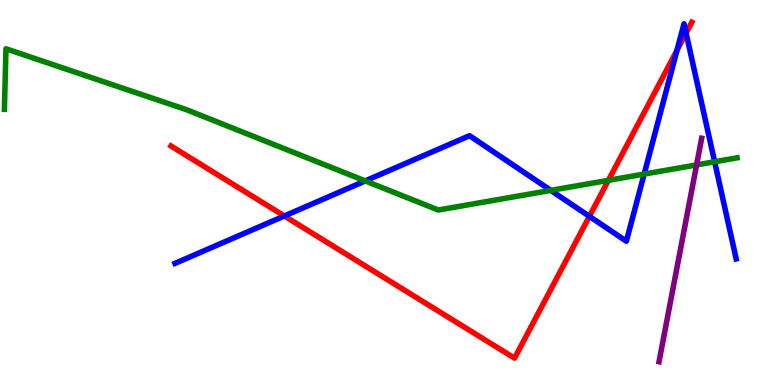[{'lines': ['blue', 'red'], 'intersections': [{'x': 3.67, 'y': 4.39}, {'x': 7.6, 'y': 4.38}, {'x': 8.74, 'y': 8.69}, {'x': 8.85, 'y': 9.14}]}, {'lines': ['green', 'red'], 'intersections': [{'x': 7.85, 'y': 5.32}]}, {'lines': ['purple', 'red'], 'intersections': []}, {'lines': ['blue', 'green'], 'intersections': [{'x': 4.71, 'y': 5.3}, {'x': 7.11, 'y': 5.06}, {'x': 8.31, 'y': 5.48}, {'x': 9.22, 'y': 5.8}]}, {'lines': ['blue', 'purple'], 'intersections': []}, {'lines': ['green', 'purple'], 'intersections': [{'x': 8.99, 'y': 5.72}]}]